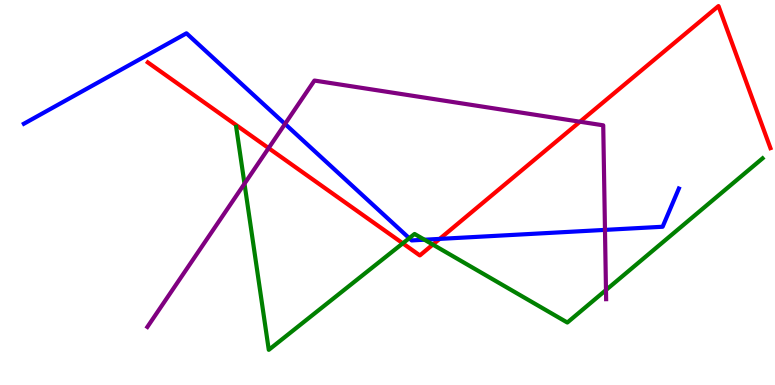[{'lines': ['blue', 'red'], 'intersections': [{'x': 5.67, 'y': 3.79}]}, {'lines': ['green', 'red'], 'intersections': [{'x': 5.2, 'y': 3.68}, {'x': 5.59, 'y': 3.65}]}, {'lines': ['purple', 'red'], 'intersections': [{'x': 3.47, 'y': 6.15}, {'x': 7.48, 'y': 6.84}]}, {'lines': ['blue', 'green'], 'intersections': [{'x': 5.28, 'y': 3.81}, {'x': 5.48, 'y': 3.77}]}, {'lines': ['blue', 'purple'], 'intersections': [{'x': 3.68, 'y': 6.78}, {'x': 7.81, 'y': 4.03}]}, {'lines': ['green', 'purple'], 'intersections': [{'x': 3.15, 'y': 5.23}, {'x': 7.82, 'y': 2.47}]}]